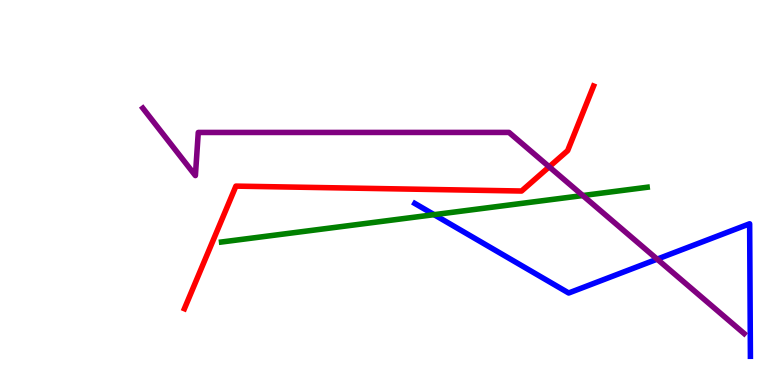[{'lines': ['blue', 'red'], 'intersections': []}, {'lines': ['green', 'red'], 'intersections': []}, {'lines': ['purple', 'red'], 'intersections': [{'x': 7.09, 'y': 5.67}]}, {'lines': ['blue', 'green'], 'intersections': [{'x': 5.6, 'y': 4.42}]}, {'lines': ['blue', 'purple'], 'intersections': [{'x': 8.48, 'y': 3.27}]}, {'lines': ['green', 'purple'], 'intersections': [{'x': 7.52, 'y': 4.92}]}]